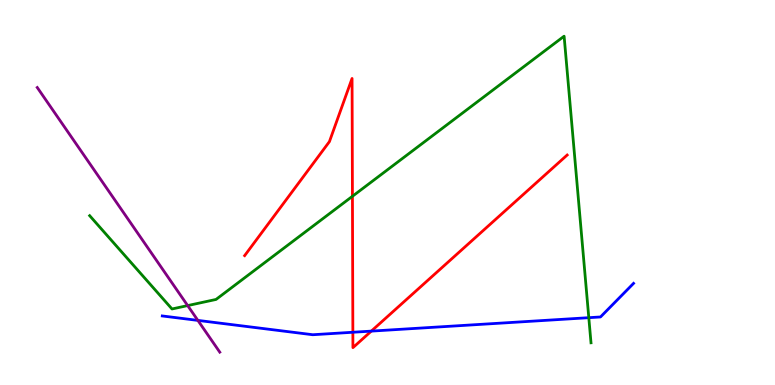[{'lines': ['blue', 'red'], 'intersections': [{'x': 4.55, 'y': 1.37}, {'x': 4.79, 'y': 1.4}]}, {'lines': ['green', 'red'], 'intersections': [{'x': 4.55, 'y': 4.9}]}, {'lines': ['purple', 'red'], 'intersections': []}, {'lines': ['blue', 'green'], 'intersections': [{'x': 7.6, 'y': 1.75}]}, {'lines': ['blue', 'purple'], 'intersections': [{'x': 2.55, 'y': 1.68}]}, {'lines': ['green', 'purple'], 'intersections': [{'x': 2.42, 'y': 2.06}]}]